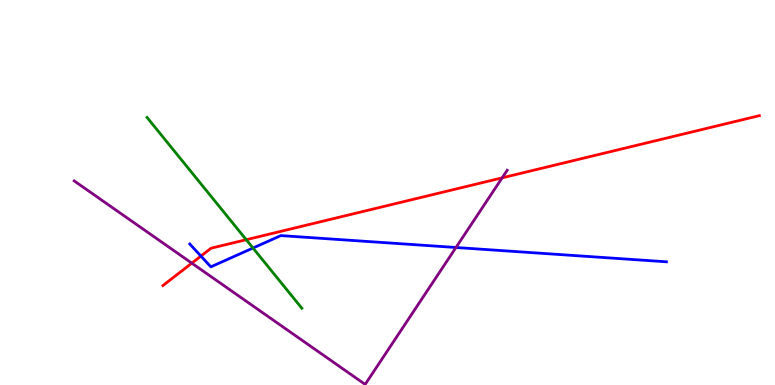[{'lines': ['blue', 'red'], 'intersections': [{'x': 2.59, 'y': 3.35}]}, {'lines': ['green', 'red'], 'intersections': [{'x': 3.18, 'y': 3.77}]}, {'lines': ['purple', 'red'], 'intersections': [{'x': 2.48, 'y': 3.16}, {'x': 6.48, 'y': 5.38}]}, {'lines': ['blue', 'green'], 'intersections': [{'x': 3.26, 'y': 3.56}]}, {'lines': ['blue', 'purple'], 'intersections': [{'x': 5.88, 'y': 3.57}]}, {'lines': ['green', 'purple'], 'intersections': []}]